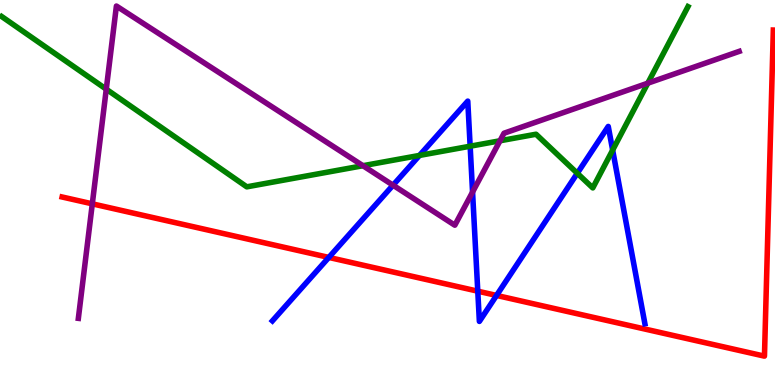[{'lines': ['blue', 'red'], 'intersections': [{'x': 4.24, 'y': 3.31}, {'x': 6.16, 'y': 2.44}, {'x': 6.41, 'y': 2.33}]}, {'lines': ['green', 'red'], 'intersections': []}, {'lines': ['purple', 'red'], 'intersections': [{'x': 1.19, 'y': 4.71}]}, {'lines': ['blue', 'green'], 'intersections': [{'x': 5.41, 'y': 5.96}, {'x': 6.07, 'y': 6.2}, {'x': 7.45, 'y': 5.5}, {'x': 7.91, 'y': 6.1}]}, {'lines': ['blue', 'purple'], 'intersections': [{'x': 5.07, 'y': 5.19}, {'x': 6.1, 'y': 5.01}]}, {'lines': ['green', 'purple'], 'intersections': [{'x': 1.37, 'y': 7.68}, {'x': 4.68, 'y': 5.7}, {'x': 6.45, 'y': 6.34}, {'x': 8.36, 'y': 7.84}]}]